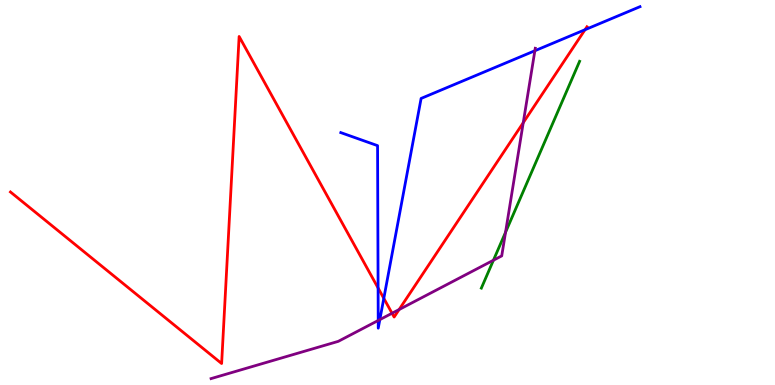[{'lines': ['blue', 'red'], 'intersections': [{'x': 4.88, 'y': 2.52}, {'x': 4.95, 'y': 2.25}, {'x': 7.55, 'y': 9.23}]}, {'lines': ['green', 'red'], 'intersections': []}, {'lines': ['purple', 'red'], 'intersections': [{'x': 5.06, 'y': 1.86}, {'x': 5.15, 'y': 1.96}, {'x': 6.75, 'y': 6.81}]}, {'lines': ['blue', 'green'], 'intersections': []}, {'lines': ['blue', 'purple'], 'intersections': [{'x': 4.88, 'y': 1.68}, {'x': 4.9, 'y': 1.7}, {'x': 6.9, 'y': 8.68}]}, {'lines': ['green', 'purple'], 'intersections': [{'x': 6.37, 'y': 3.24}, {'x': 6.52, 'y': 3.97}]}]